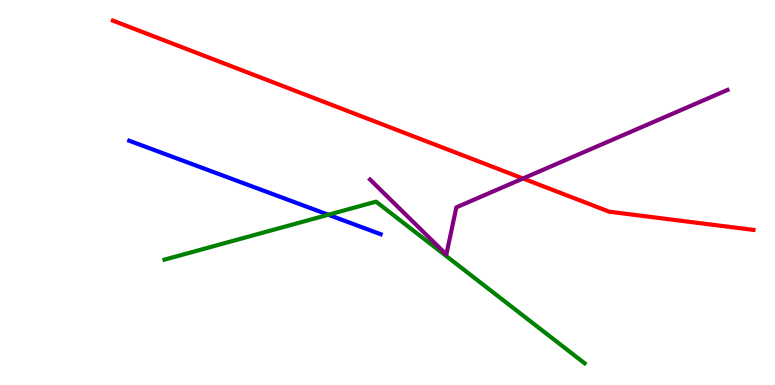[{'lines': ['blue', 'red'], 'intersections': []}, {'lines': ['green', 'red'], 'intersections': []}, {'lines': ['purple', 'red'], 'intersections': [{'x': 6.75, 'y': 5.36}]}, {'lines': ['blue', 'green'], 'intersections': [{'x': 4.24, 'y': 4.42}]}, {'lines': ['blue', 'purple'], 'intersections': []}, {'lines': ['green', 'purple'], 'intersections': []}]